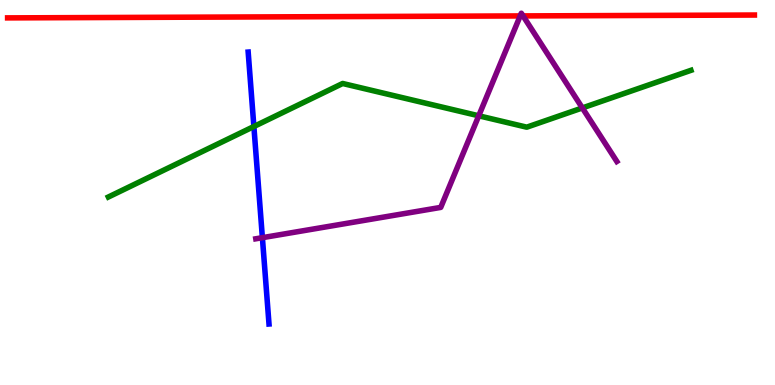[{'lines': ['blue', 'red'], 'intersections': []}, {'lines': ['green', 'red'], 'intersections': []}, {'lines': ['purple', 'red'], 'intersections': [{'x': 6.71, 'y': 9.59}, {'x': 6.75, 'y': 9.59}]}, {'lines': ['blue', 'green'], 'intersections': [{'x': 3.28, 'y': 6.71}]}, {'lines': ['blue', 'purple'], 'intersections': [{'x': 3.39, 'y': 3.83}]}, {'lines': ['green', 'purple'], 'intersections': [{'x': 6.18, 'y': 6.99}, {'x': 7.51, 'y': 7.2}]}]